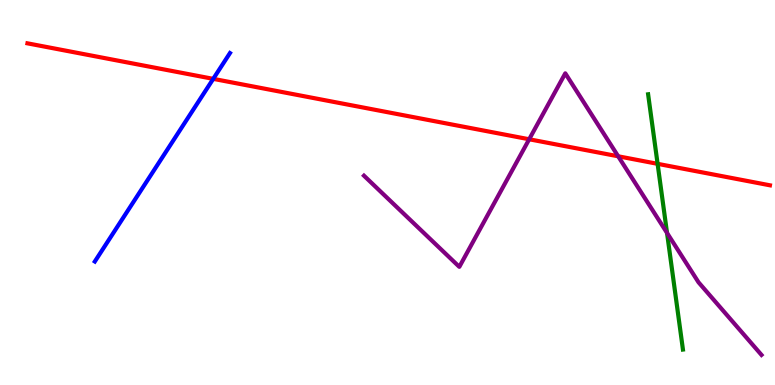[{'lines': ['blue', 'red'], 'intersections': [{'x': 2.75, 'y': 7.95}]}, {'lines': ['green', 'red'], 'intersections': [{'x': 8.49, 'y': 5.74}]}, {'lines': ['purple', 'red'], 'intersections': [{'x': 6.83, 'y': 6.38}, {'x': 7.98, 'y': 5.94}]}, {'lines': ['blue', 'green'], 'intersections': []}, {'lines': ['blue', 'purple'], 'intersections': []}, {'lines': ['green', 'purple'], 'intersections': [{'x': 8.61, 'y': 3.95}]}]